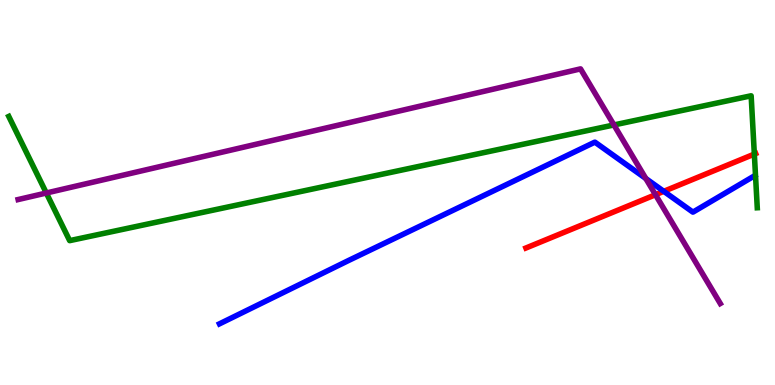[{'lines': ['blue', 'red'], 'intersections': [{'x': 8.56, 'y': 5.03}]}, {'lines': ['green', 'red'], 'intersections': [{'x': 9.73, 'y': 6.0}]}, {'lines': ['purple', 'red'], 'intersections': [{'x': 8.46, 'y': 4.94}]}, {'lines': ['blue', 'green'], 'intersections': []}, {'lines': ['blue', 'purple'], 'intersections': [{'x': 8.33, 'y': 5.36}]}, {'lines': ['green', 'purple'], 'intersections': [{'x': 0.598, 'y': 4.99}, {'x': 7.92, 'y': 6.75}]}]